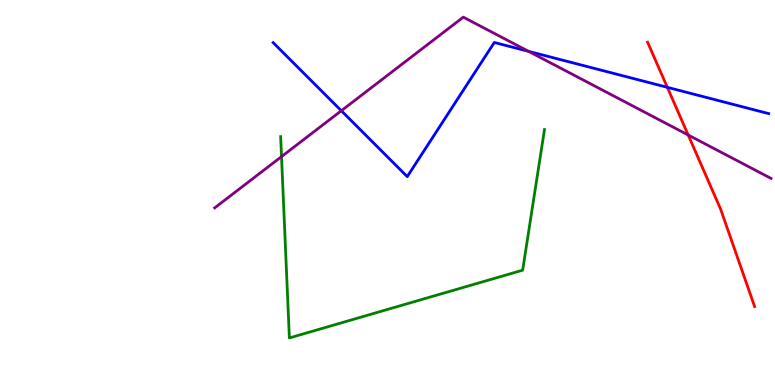[{'lines': ['blue', 'red'], 'intersections': [{'x': 8.61, 'y': 7.73}]}, {'lines': ['green', 'red'], 'intersections': []}, {'lines': ['purple', 'red'], 'intersections': [{'x': 8.88, 'y': 6.49}]}, {'lines': ['blue', 'green'], 'intersections': []}, {'lines': ['blue', 'purple'], 'intersections': [{'x': 4.4, 'y': 7.12}, {'x': 6.82, 'y': 8.67}]}, {'lines': ['green', 'purple'], 'intersections': [{'x': 3.63, 'y': 5.93}]}]